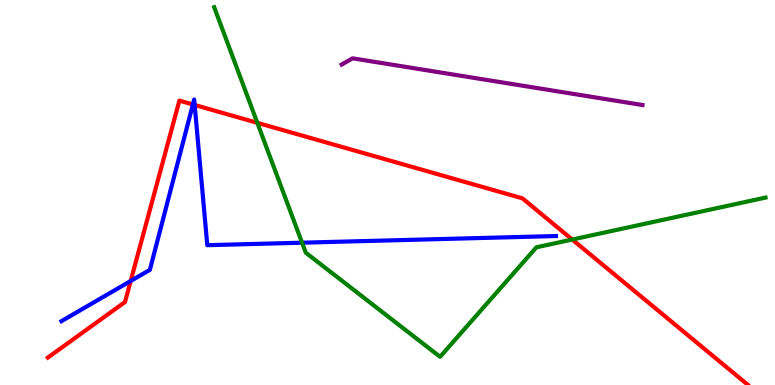[{'lines': ['blue', 'red'], 'intersections': [{'x': 1.69, 'y': 2.7}, {'x': 2.49, 'y': 7.29}, {'x': 2.51, 'y': 7.27}]}, {'lines': ['green', 'red'], 'intersections': [{'x': 3.32, 'y': 6.81}, {'x': 7.38, 'y': 3.78}]}, {'lines': ['purple', 'red'], 'intersections': []}, {'lines': ['blue', 'green'], 'intersections': [{'x': 3.9, 'y': 3.7}]}, {'lines': ['blue', 'purple'], 'intersections': []}, {'lines': ['green', 'purple'], 'intersections': []}]